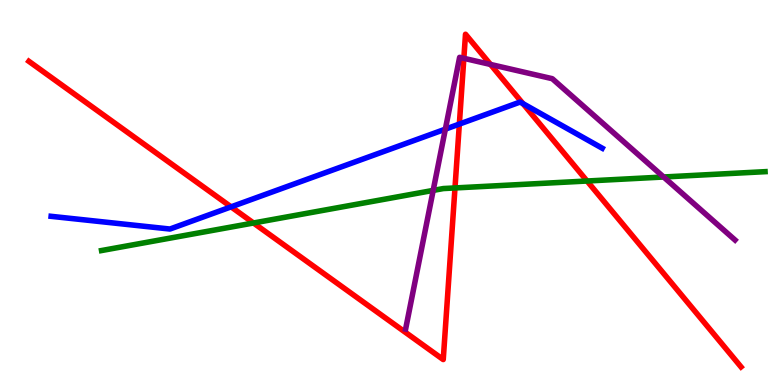[{'lines': ['blue', 'red'], 'intersections': [{'x': 2.98, 'y': 4.63}, {'x': 5.93, 'y': 6.78}, {'x': 6.75, 'y': 7.31}]}, {'lines': ['green', 'red'], 'intersections': [{'x': 3.27, 'y': 4.21}, {'x': 5.87, 'y': 5.12}, {'x': 7.57, 'y': 5.3}]}, {'lines': ['purple', 'red'], 'intersections': [{'x': 5.99, 'y': 8.49}, {'x': 6.33, 'y': 8.33}]}, {'lines': ['blue', 'green'], 'intersections': []}, {'lines': ['blue', 'purple'], 'intersections': [{'x': 5.75, 'y': 6.65}]}, {'lines': ['green', 'purple'], 'intersections': [{'x': 5.59, 'y': 5.05}, {'x': 8.56, 'y': 5.4}]}]